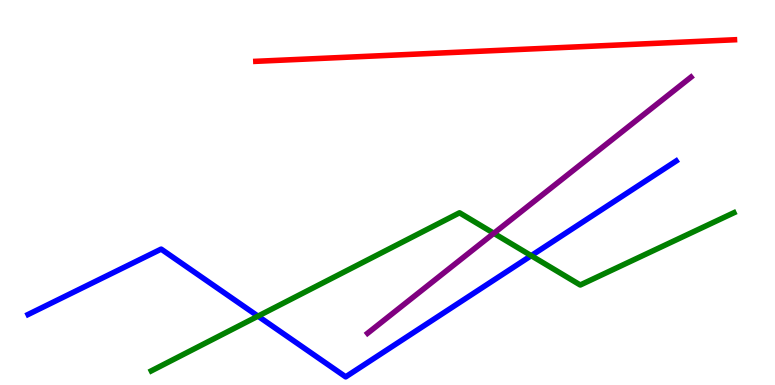[{'lines': ['blue', 'red'], 'intersections': []}, {'lines': ['green', 'red'], 'intersections': []}, {'lines': ['purple', 'red'], 'intersections': []}, {'lines': ['blue', 'green'], 'intersections': [{'x': 3.33, 'y': 1.79}, {'x': 6.85, 'y': 3.36}]}, {'lines': ['blue', 'purple'], 'intersections': []}, {'lines': ['green', 'purple'], 'intersections': [{'x': 6.37, 'y': 3.94}]}]